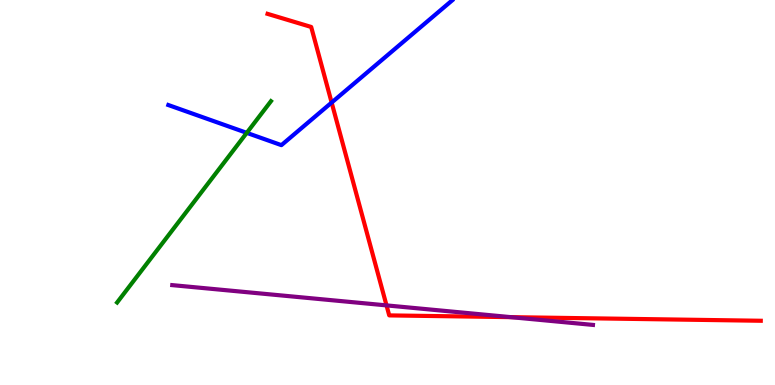[{'lines': ['blue', 'red'], 'intersections': [{'x': 4.28, 'y': 7.34}]}, {'lines': ['green', 'red'], 'intersections': []}, {'lines': ['purple', 'red'], 'intersections': [{'x': 4.99, 'y': 2.07}, {'x': 6.59, 'y': 1.76}]}, {'lines': ['blue', 'green'], 'intersections': [{'x': 3.18, 'y': 6.55}]}, {'lines': ['blue', 'purple'], 'intersections': []}, {'lines': ['green', 'purple'], 'intersections': []}]